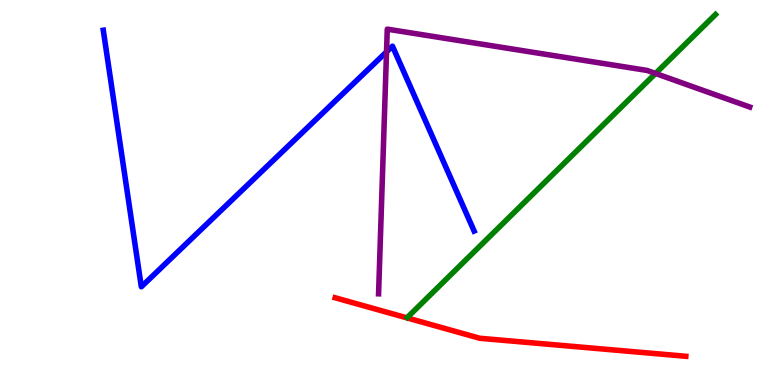[{'lines': ['blue', 'red'], 'intersections': []}, {'lines': ['green', 'red'], 'intersections': []}, {'lines': ['purple', 'red'], 'intersections': []}, {'lines': ['blue', 'green'], 'intersections': []}, {'lines': ['blue', 'purple'], 'intersections': [{'x': 4.99, 'y': 8.65}]}, {'lines': ['green', 'purple'], 'intersections': [{'x': 8.46, 'y': 8.09}]}]